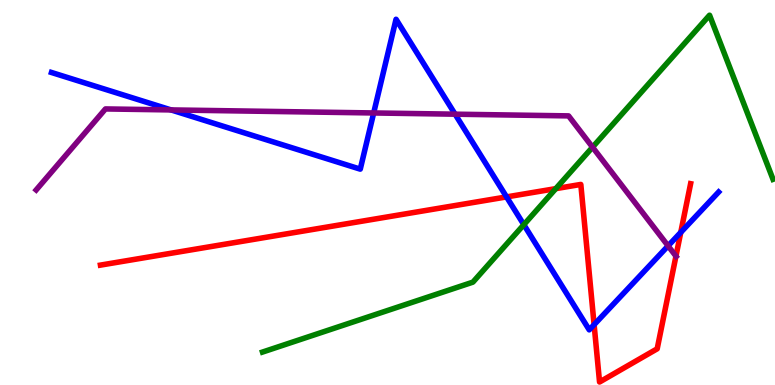[{'lines': ['blue', 'red'], 'intersections': [{'x': 6.54, 'y': 4.89}, {'x': 7.67, 'y': 1.57}, {'x': 8.78, 'y': 3.96}]}, {'lines': ['green', 'red'], 'intersections': [{'x': 7.17, 'y': 5.1}]}, {'lines': ['purple', 'red'], 'intersections': [{'x': 8.72, 'y': 3.35}]}, {'lines': ['blue', 'green'], 'intersections': [{'x': 6.76, 'y': 4.16}]}, {'lines': ['blue', 'purple'], 'intersections': [{'x': 2.21, 'y': 7.14}, {'x': 4.82, 'y': 7.07}, {'x': 5.87, 'y': 7.03}, {'x': 8.62, 'y': 3.61}]}, {'lines': ['green', 'purple'], 'intersections': [{'x': 7.65, 'y': 6.18}]}]